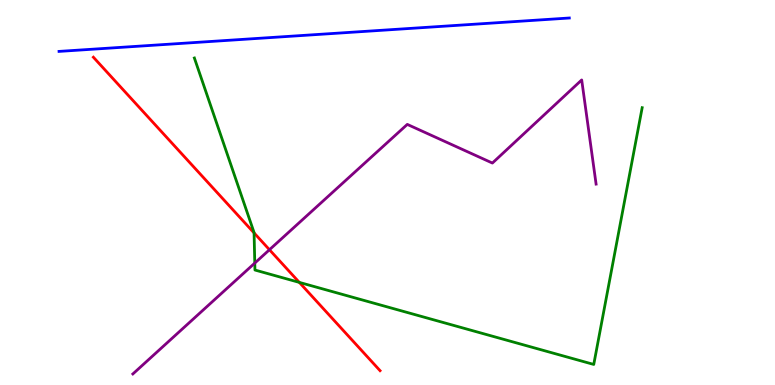[{'lines': ['blue', 'red'], 'intersections': []}, {'lines': ['green', 'red'], 'intersections': [{'x': 3.28, 'y': 3.95}, {'x': 3.86, 'y': 2.67}]}, {'lines': ['purple', 'red'], 'intersections': [{'x': 3.48, 'y': 3.51}]}, {'lines': ['blue', 'green'], 'intersections': []}, {'lines': ['blue', 'purple'], 'intersections': []}, {'lines': ['green', 'purple'], 'intersections': [{'x': 3.29, 'y': 3.17}]}]